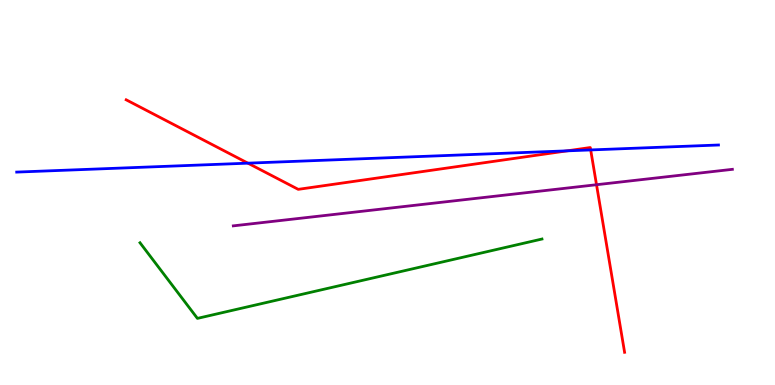[{'lines': ['blue', 'red'], 'intersections': [{'x': 3.2, 'y': 5.76}, {'x': 7.32, 'y': 6.08}, {'x': 7.62, 'y': 6.11}]}, {'lines': ['green', 'red'], 'intersections': []}, {'lines': ['purple', 'red'], 'intersections': [{'x': 7.7, 'y': 5.2}]}, {'lines': ['blue', 'green'], 'intersections': []}, {'lines': ['blue', 'purple'], 'intersections': []}, {'lines': ['green', 'purple'], 'intersections': []}]